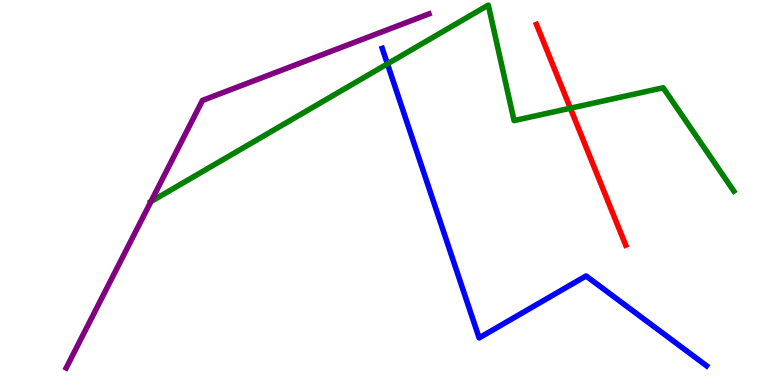[{'lines': ['blue', 'red'], 'intersections': []}, {'lines': ['green', 'red'], 'intersections': [{'x': 7.36, 'y': 7.19}]}, {'lines': ['purple', 'red'], 'intersections': []}, {'lines': ['blue', 'green'], 'intersections': [{'x': 5.0, 'y': 8.34}]}, {'lines': ['blue', 'purple'], 'intersections': []}, {'lines': ['green', 'purple'], 'intersections': [{'x': 1.95, 'y': 4.76}]}]